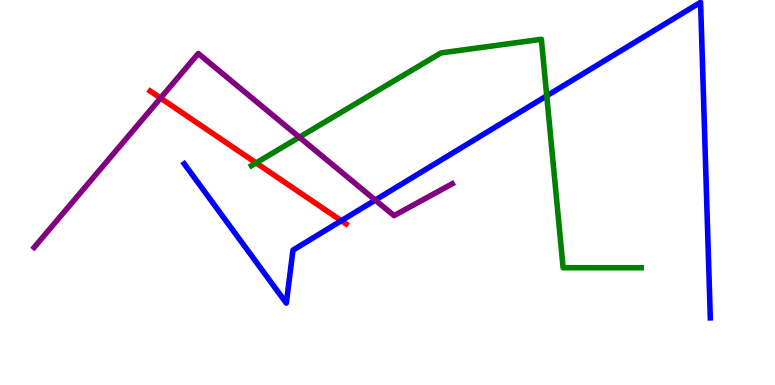[{'lines': ['blue', 'red'], 'intersections': [{'x': 4.4, 'y': 4.27}]}, {'lines': ['green', 'red'], 'intersections': [{'x': 3.3, 'y': 5.77}]}, {'lines': ['purple', 'red'], 'intersections': [{'x': 2.07, 'y': 7.45}]}, {'lines': ['blue', 'green'], 'intersections': [{'x': 7.05, 'y': 7.51}]}, {'lines': ['blue', 'purple'], 'intersections': [{'x': 4.84, 'y': 4.8}]}, {'lines': ['green', 'purple'], 'intersections': [{'x': 3.86, 'y': 6.44}]}]